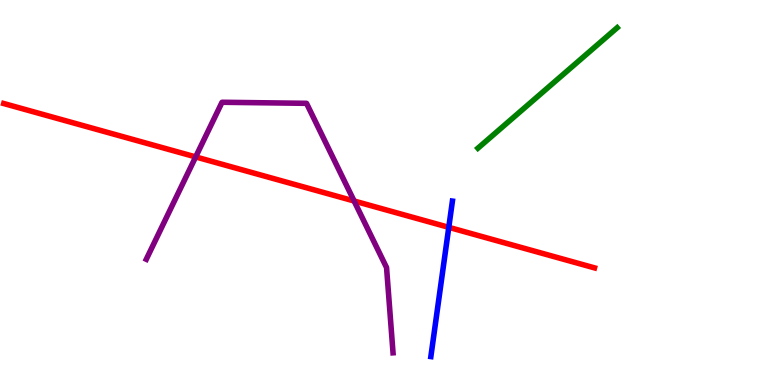[{'lines': ['blue', 'red'], 'intersections': [{'x': 5.79, 'y': 4.1}]}, {'lines': ['green', 'red'], 'intersections': []}, {'lines': ['purple', 'red'], 'intersections': [{'x': 2.52, 'y': 5.92}, {'x': 4.57, 'y': 4.78}]}, {'lines': ['blue', 'green'], 'intersections': []}, {'lines': ['blue', 'purple'], 'intersections': []}, {'lines': ['green', 'purple'], 'intersections': []}]